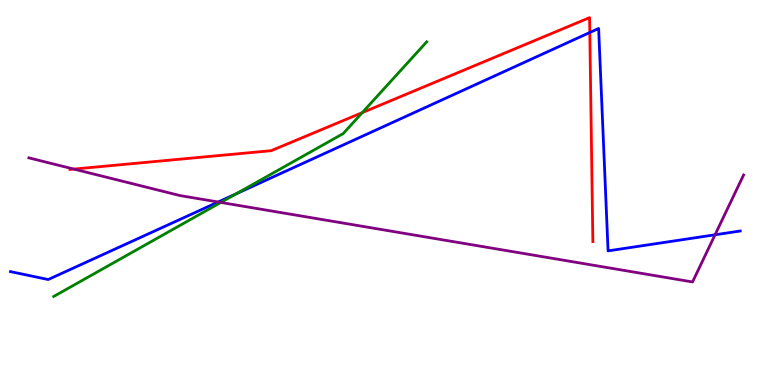[{'lines': ['blue', 'red'], 'intersections': [{'x': 7.61, 'y': 9.16}]}, {'lines': ['green', 'red'], 'intersections': [{'x': 4.67, 'y': 7.07}]}, {'lines': ['purple', 'red'], 'intersections': [{'x': 0.953, 'y': 5.61}]}, {'lines': ['blue', 'green'], 'intersections': [{'x': 3.05, 'y': 4.97}]}, {'lines': ['blue', 'purple'], 'intersections': [{'x': 2.82, 'y': 4.75}, {'x': 9.23, 'y': 3.9}]}, {'lines': ['green', 'purple'], 'intersections': [{'x': 2.85, 'y': 4.74}]}]